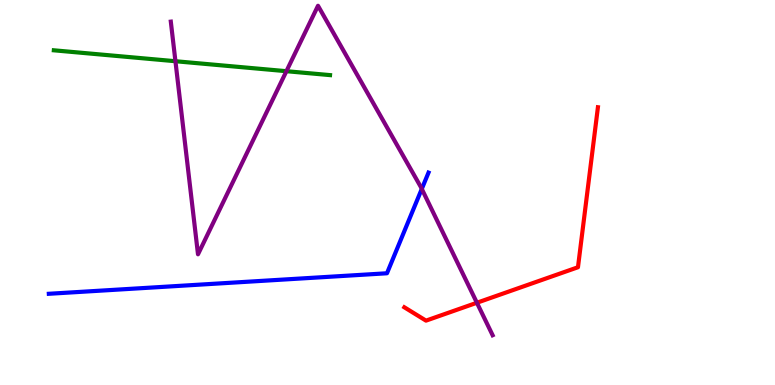[{'lines': ['blue', 'red'], 'intersections': []}, {'lines': ['green', 'red'], 'intersections': []}, {'lines': ['purple', 'red'], 'intersections': [{'x': 6.15, 'y': 2.14}]}, {'lines': ['blue', 'green'], 'intersections': []}, {'lines': ['blue', 'purple'], 'intersections': [{'x': 5.44, 'y': 5.09}]}, {'lines': ['green', 'purple'], 'intersections': [{'x': 2.26, 'y': 8.41}, {'x': 3.7, 'y': 8.15}]}]